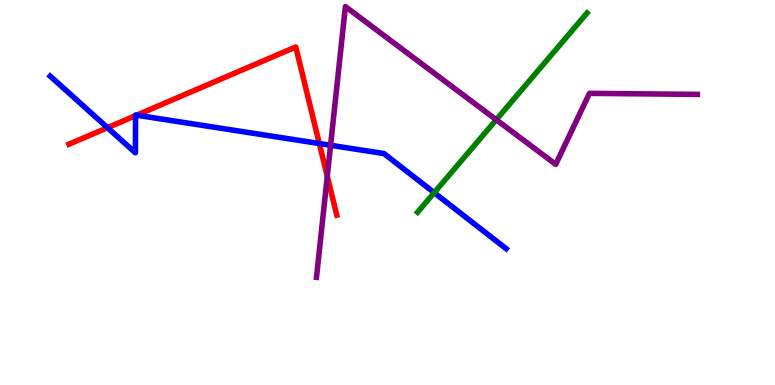[{'lines': ['blue', 'red'], 'intersections': [{'x': 1.39, 'y': 6.68}, {'x': 1.75, 'y': 7.0}, {'x': 1.76, 'y': 7.01}, {'x': 4.12, 'y': 6.27}]}, {'lines': ['green', 'red'], 'intersections': []}, {'lines': ['purple', 'red'], 'intersections': [{'x': 4.22, 'y': 5.42}]}, {'lines': ['blue', 'green'], 'intersections': [{'x': 5.6, 'y': 5.0}]}, {'lines': ['blue', 'purple'], 'intersections': [{'x': 4.27, 'y': 6.23}]}, {'lines': ['green', 'purple'], 'intersections': [{'x': 6.4, 'y': 6.89}]}]